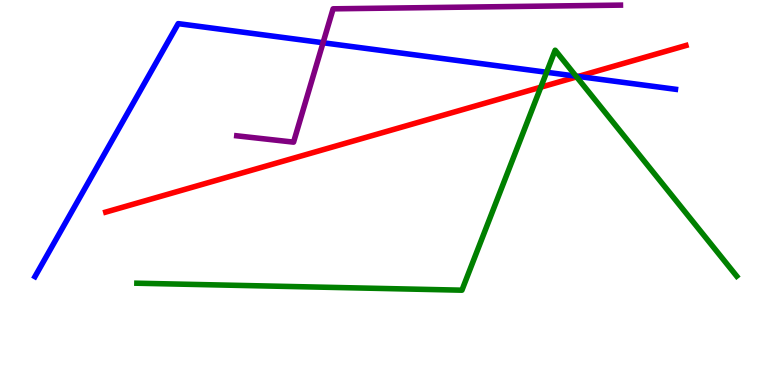[{'lines': ['blue', 'red'], 'intersections': [{'x': 7.46, 'y': 8.01}]}, {'lines': ['green', 'red'], 'intersections': [{'x': 6.98, 'y': 7.74}, {'x': 7.44, 'y': 8.0}]}, {'lines': ['purple', 'red'], 'intersections': []}, {'lines': ['blue', 'green'], 'intersections': [{'x': 7.05, 'y': 8.12}, {'x': 7.43, 'y': 8.02}]}, {'lines': ['blue', 'purple'], 'intersections': [{'x': 4.17, 'y': 8.89}]}, {'lines': ['green', 'purple'], 'intersections': []}]